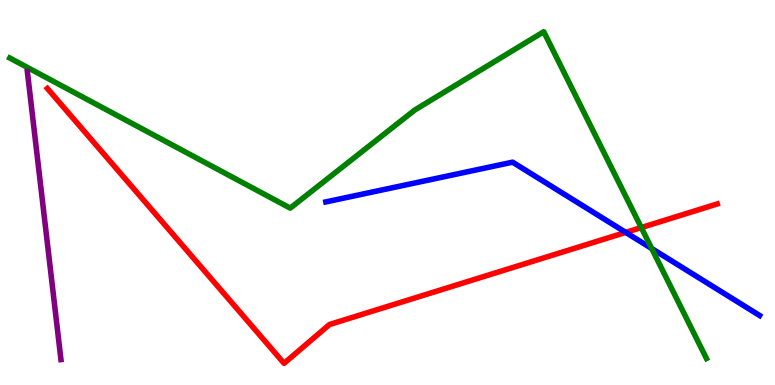[{'lines': ['blue', 'red'], 'intersections': [{'x': 8.07, 'y': 3.96}]}, {'lines': ['green', 'red'], 'intersections': [{'x': 8.27, 'y': 4.09}]}, {'lines': ['purple', 'red'], 'intersections': []}, {'lines': ['blue', 'green'], 'intersections': [{'x': 8.41, 'y': 3.54}]}, {'lines': ['blue', 'purple'], 'intersections': []}, {'lines': ['green', 'purple'], 'intersections': []}]